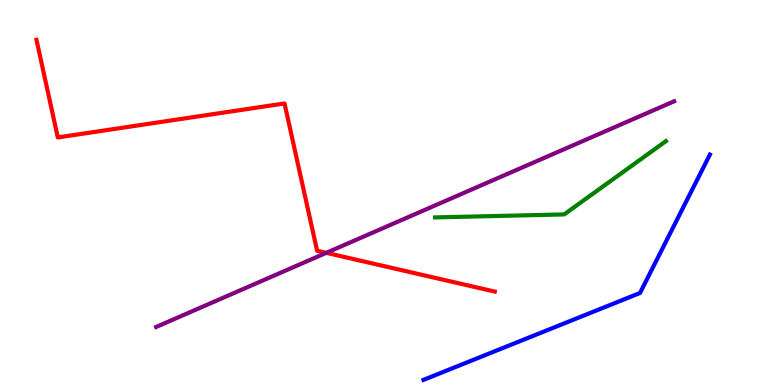[{'lines': ['blue', 'red'], 'intersections': []}, {'lines': ['green', 'red'], 'intersections': []}, {'lines': ['purple', 'red'], 'intersections': [{'x': 4.21, 'y': 3.43}]}, {'lines': ['blue', 'green'], 'intersections': []}, {'lines': ['blue', 'purple'], 'intersections': []}, {'lines': ['green', 'purple'], 'intersections': []}]